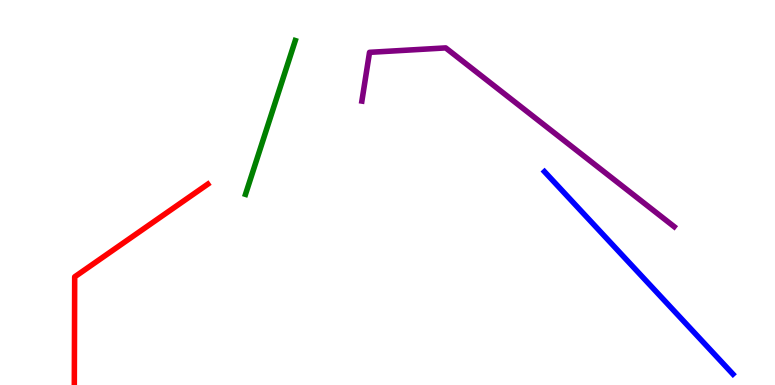[{'lines': ['blue', 'red'], 'intersections': []}, {'lines': ['green', 'red'], 'intersections': []}, {'lines': ['purple', 'red'], 'intersections': []}, {'lines': ['blue', 'green'], 'intersections': []}, {'lines': ['blue', 'purple'], 'intersections': []}, {'lines': ['green', 'purple'], 'intersections': []}]